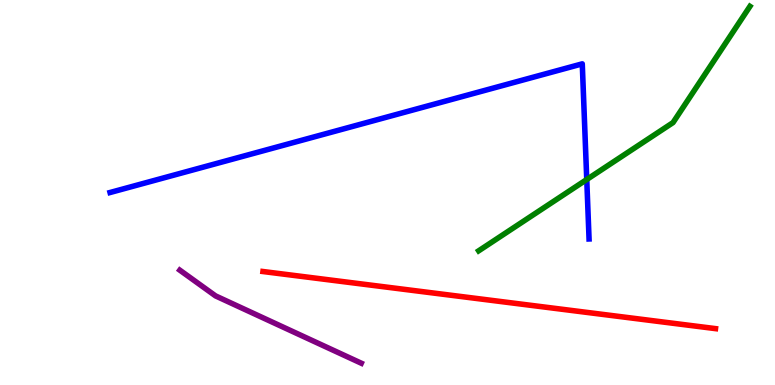[{'lines': ['blue', 'red'], 'intersections': []}, {'lines': ['green', 'red'], 'intersections': []}, {'lines': ['purple', 'red'], 'intersections': []}, {'lines': ['blue', 'green'], 'intersections': [{'x': 7.57, 'y': 5.34}]}, {'lines': ['blue', 'purple'], 'intersections': []}, {'lines': ['green', 'purple'], 'intersections': []}]